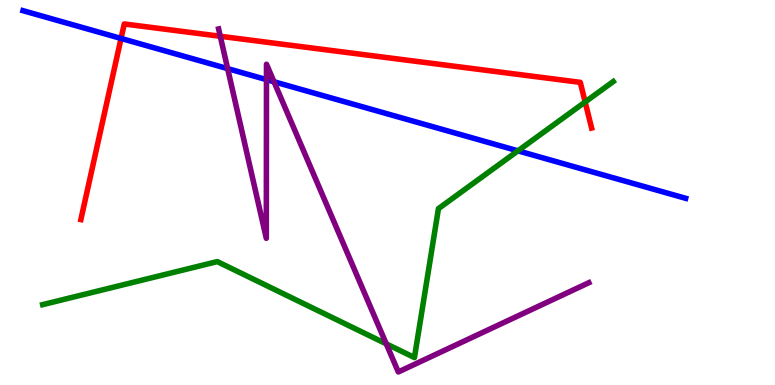[{'lines': ['blue', 'red'], 'intersections': [{'x': 1.56, 'y': 9.0}]}, {'lines': ['green', 'red'], 'intersections': [{'x': 7.55, 'y': 7.35}]}, {'lines': ['purple', 'red'], 'intersections': [{'x': 2.84, 'y': 9.06}]}, {'lines': ['blue', 'green'], 'intersections': [{'x': 6.68, 'y': 6.08}]}, {'lines': ['blue', 'purple'], 'intersections': [{'x': 2.94, 'y': 8.22}, {'x': 3.44, 'y': 7.93}, {'x': 3.54, 'y': 7.88}]}, {'lines': ['green', 'purple'], 'intersections': [{'x': 4.98, 'y': 1.07}]}]